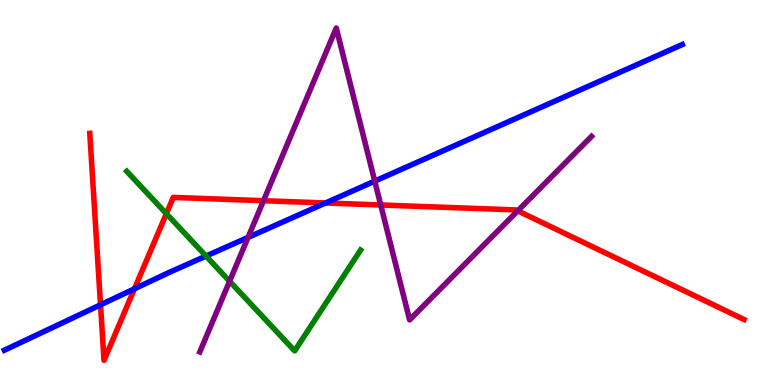[{'lines': ['blue', 'red'], 'intersections': [{'x': 1.3, 'y': 2.08}, {'x': 1.73, 'y': 2.5}, {'x': 4.2, 'y': 4.73}]}, {'lines': ['green', 'red'], 'intersections': [{'x': 2.15, 'y': 4.45}]}, {'lines': ['purple', 'red'], 'intersections': [{'x': 3.4, 'y': 4.79}, {'x': 4.91, 'y': 4.68}, {'x': 6.68, 'y': 4.52}]}, {'lines': ['blue', 'green'], 'intersections': [{'x': 2.66, 'y': 3.35}]}, {'lines': ['blue', 'purple'], 'intersections': [{'x': 3.2, 'y': 3.83}, {'x': 4.84, 'y': 5.3}]}, {'lines': ['green', 'purple'], 'intersections': [{'x': 2.96, 'y': 2.69}]}]